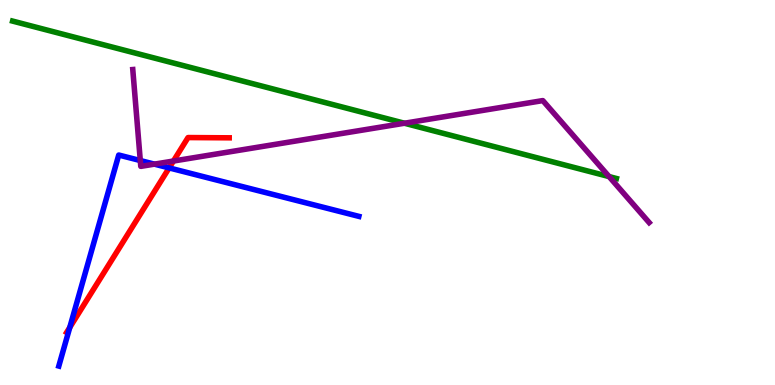[{'lines': ['blue', 'red'], 'intersections': [{'x': 0.901, 'y': 1.5}, {'x': 2.18, 'y': 5.64}]}, {'lines': ['green', 'red'], 'intersections': []}, {'lines': ['purple', 'red'], 'intersections': [{'x': 2.24, 'y': 5.82}]}, {'lines': ['blue', 'green'], 'intersections': []}, {'lines': ['blue', 'purple'], 'intersections': [{'x': 1.81, 'y': 5.83}, {'x': 1.99, 'y': 5.74}]}, {'lines': ['green', 'purple'], 'intersections': [{'x': 5.22, 'y': 6.8}, {'x': 7.86, 'y': 5.41}]}]